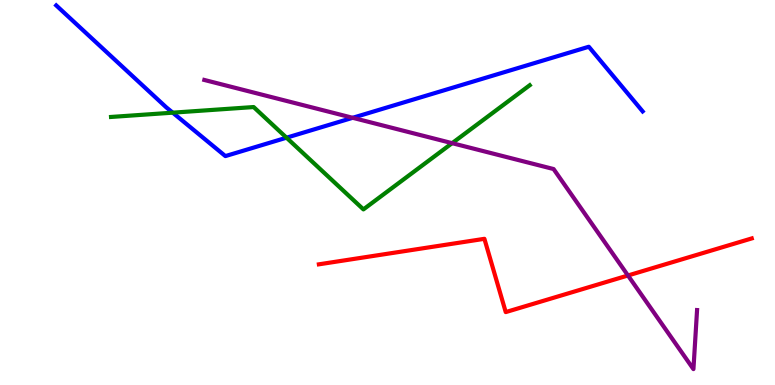[{'lines': ['blue', 'red'], 'intersections': []}, {'lines': ['green', 'red'], 'intersections': []}, {'lines': ['purple', 'red'], 'intersections': [{'x': 8.1, 'y': 2.84}]}, {'lines': ['blue', 'green'], 'intersections': [{'x': 2.23, 'y': 7.07}, {'x': 3.7, 'y': 6.42}]}, {'lines': ['blue', 'purple'], 'intersections': [{'x': 4.55, 'y': 6.94}]}, {'lines': ['green', 'purple'], 'intersections': [{'x': 5.83, 'y': 6.28}]}]